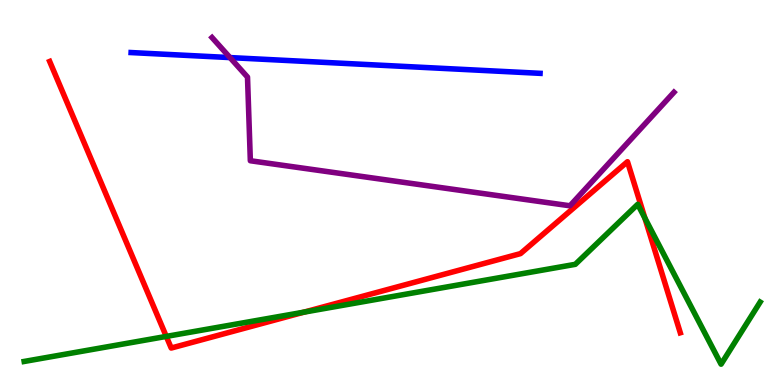[{'lines': ['blue', 'red'], 'intersections': []}, {'lines': ['green', 'red'], 'intersections': [{'x': 2.15, 'y': 1.26}, {'x': 3.92, 'y': 1.89}, {'x': 8.32, 'y': 4.34}]}, {'lines': ['purple', 'red'], 'intersections': []}, {'lines': ['blue', 'green'], 'intersections': []}, {'lines': ['blue', 'purple'], 'intersections': [{'x': 2.97, 'y': 8.5}]}, {'lines': ['green', 'purple'], 'intersections': []}]